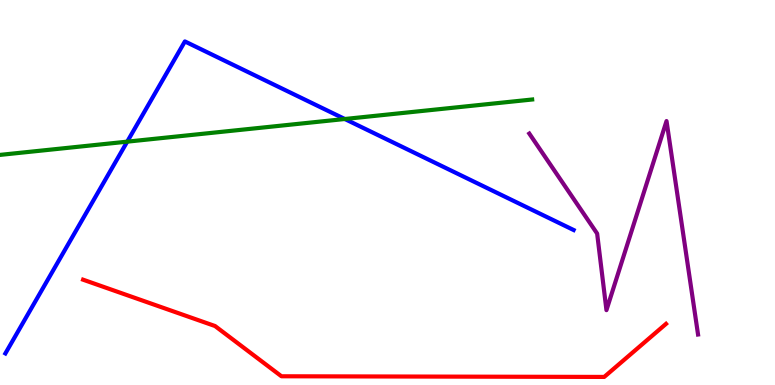[{'lines': ['blue', 'red'], 'intersections': []}, {'lines': ['green', 'red'], 'intersections': []}, {'lines': ['purple', 'red'], 'intersections': []}, {'lines': ['blue', 'green'], 'intersections': [{'x': 1.64, 'y': 6.32}, {'x': 4.45, 'y': 6.91}]}, {'lines': ['blue', 'purple'], 'intersections': []}, {'lines': ['green', 'purple'], 'intersections': []}]